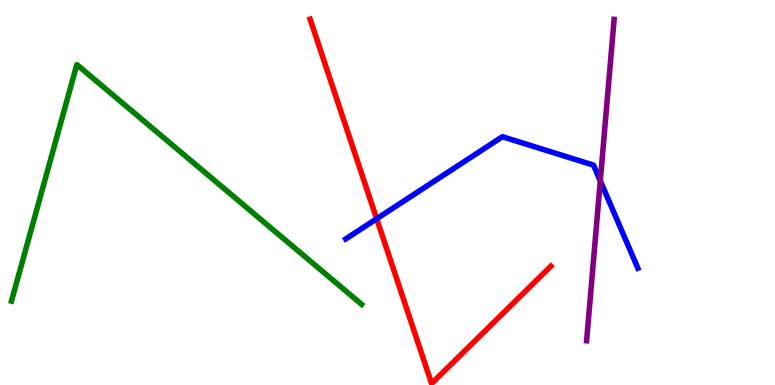[{'lines': ['blue', 'red'], 'intersections': [{'x': 4.86, 'y': 4.32}]}, {'lines': ['green', 'red'], 'intersections': []}, {'lines': ['purple', 'red'], 'intersections': []}, {'lines': ['blue', 'green'], 'intersections': []}, {'lines': ['blue', 'purple'], 'intersections': [{'x': 7.75, 'y': 5.3}]}, {'lines': ['green', 'purple'], 'intersections': []}]